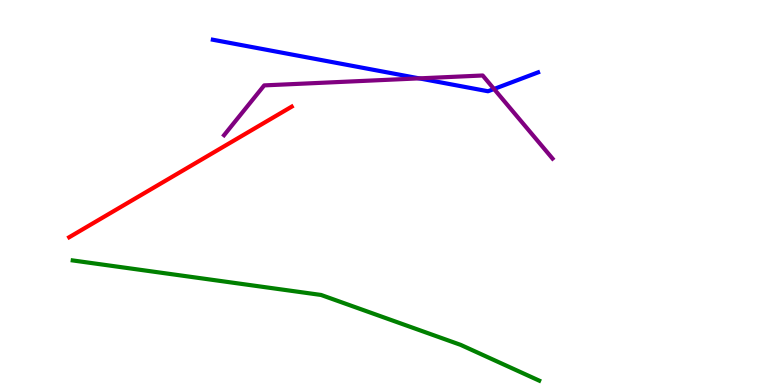[{'lines': ['blue', 'red'], 'intersections': []}, {'lines': ['green', 'red'], 'intersections': []}, {'lines': ['purple', 'red'], 'intersections': []}, {'lines': ['blue', 'green'], 'intersections': []}, {'lines': ['blue', 'purple'], 'intersections': [{'x': 5.41, 'y': 7.96}, {'x': 6.37, 'y': 7.69}]}, {'lines': ['green', 'purple'], 'intersections': []}]